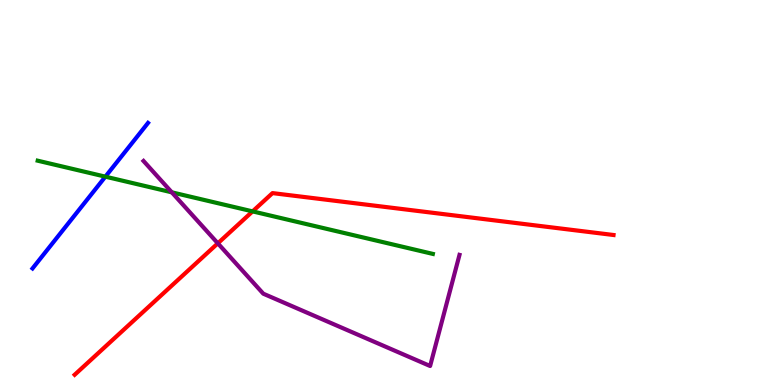[{'lines': ['blue', 'red'], 'intersections': []}, {'lines': ['green', 'red'], 'intersections': [{'x': 3.26, 'y': 4.51}]}, {'lines': ['purple', 'red'], 'intersections': [{'x': 2.81, 'y': 3.68}]}, {'lines': ['blue', 'green'], 'intersections': [{'x': 1.36, 'y': 5.41}]}, {'lines': ['blue', 'purple'], 'intersections': []}, {'lines': ['green', 'purple'], 'intersections': [{'x': 2.22, 'y': 5.0}]}]